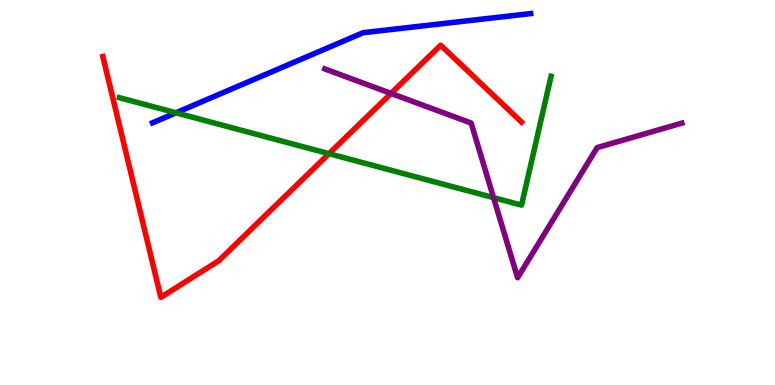[{'lines': ['blue', 'red'], 'intersections': []}, {'lines': ['green', 'red'], 'intersections': [{'x': 4.24, 'y': 6.01}]}, {'lines': ['purple', 'red'], 'intersections': [{'x': 5.05, 'y': 7.57}]}, {'lines': ['blue', 'green'], 'intersections': [{'x': 2.27, 'y': 7.07}]}, {'lines': ['blue', 'purple'], 'intersections': []}, {'lines': ['green', 'purple'], 'intersections': [{'x': 6.37, 'y': 4.87}]}]